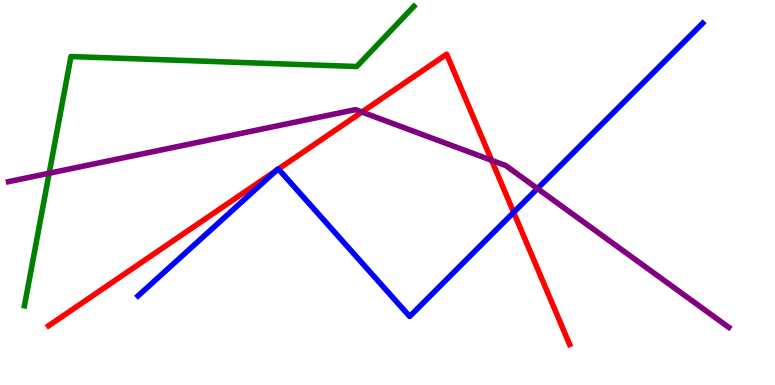[{'lines': ['blue', 'red'], 'intersections': [{'x': 3.57, 'y': 5.58}, {'x': 3.59, 'y': 5.61}, {'x': 6.63, 'y': 4.48}]}, {'lines': ['green', 'red'], 'intersections': []}, {'lines': ['purple', 'red'], 'intersections': [{'x': 4.67, 'y': 7.09}, {'x': 6.34, 'y': 5.84}]}, {'lines': ['blue', 'green'], 'intersections': []}, {'lines': ['blue', 'purple'], 'intersections': [{'x': 6.93, 'y': 5.1}]}, {'lines': ['green', 'purple'], 'intersections': [{'x': 0.634, 'y': 5.5}]}]